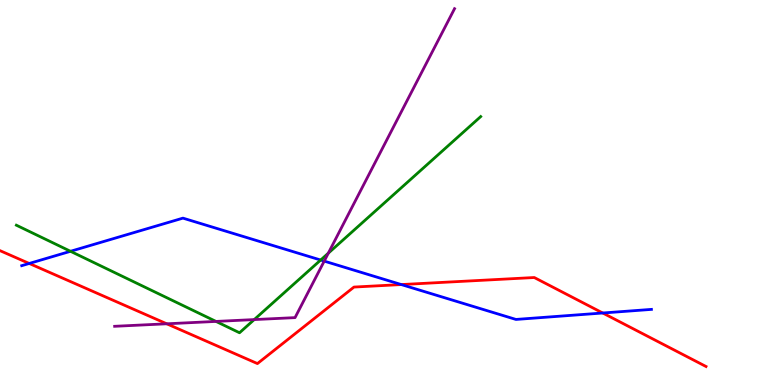[{'lines': ['blue', 'red'], 'intersections': [{'x': 0.377, 'y': 3.16}, {'x': 5.18, 'y': 2.61}, {'x': 7.78, 'y': 1.87}]}, {'lines': ['green', 'red'], 'intersections': []}, {'lines': ['purple', 'red'], 'intersections': [{'x': 2.15, 'y': 1.59}]}, {'lines': ['blue', 'green'], 'intersections': [{'x': 0.91, 'y': 3.47}, {'x': 4.14, 'y': 3.25}]}, {'lines': ['blue', 'purple'], 'intersections': [{'x': 4.18, 'y': 3.22}]}, {'lines': ['green', 'purple'], 'intersections': [{'x': 2.79, 'y': 1.65}, {'x': 3.28, 'y': 1.7}, {'x': 4.24, 'y': 3.42}]}]